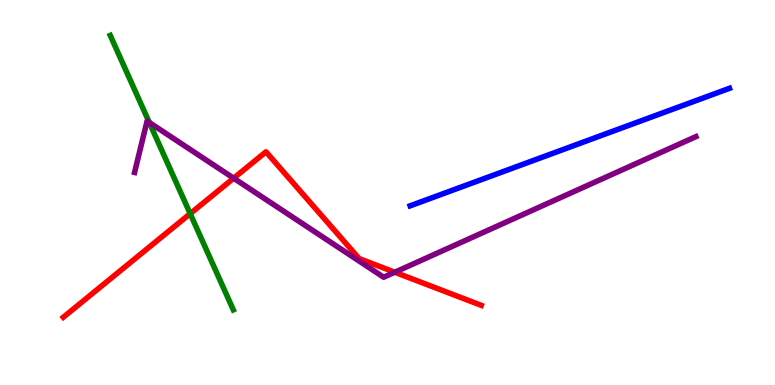[{'lines': ['blue', 'red'], 'intersections': []}, {'lines': ['green', 'red'], 'intersections': [{'x': 2.45, 'y': 4.45}]}, {'lines': ['purple', 'red'], 'intersections': [{'x': 3.01, 'y': 5.37}, {'x': 5.09, 'y': 2.93}]}, {'lines': ['blue', 'green'], 'intersections': []}, {'lines': ['blue', 'purple'], 'intersections': []}, {'lines': ['green', 'purple'], 'intersections': [{'x': 1.93, 'y': 6.82}]}]